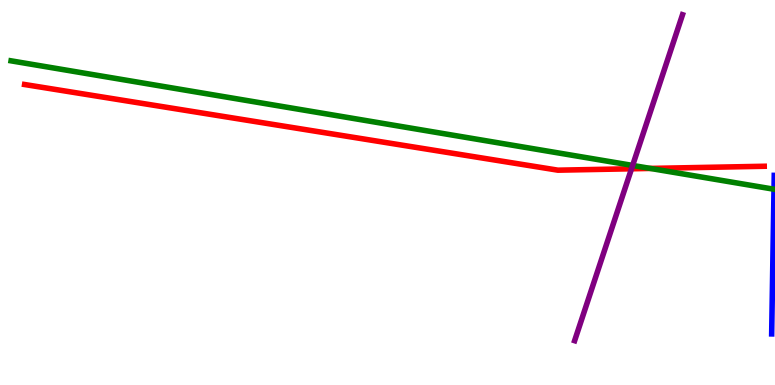[{'lines': ['blue', 'red'], 'intersections': []}, {'lines': ['green', 'red'], 'intersections': [{'x': 8.39, 'y': 5.63}]}, {'lines': ['purple', 'red'], 'intersections': [{'x': 8.15, 'y': 5.62}]}, {'lines': ['blue', 'green'], 'intersections': []}, {'lines': ['blue', 'purple'], 'intersections': []}, {'lines': ['green', 'purple'], 'intersections': [{'x': 8.16, 'y': 5.7}]}]